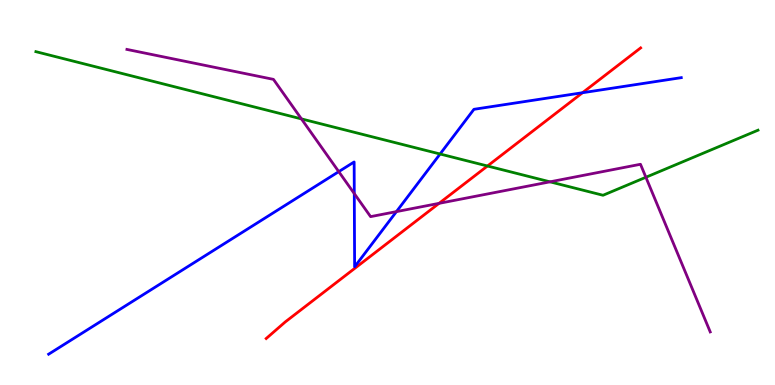[{'lines': ['blue', 'red'], 'intersections': [{'x': 7.52, 'y': 7.59}]}, {'lines': ['green', 'red'], 'intersections': [{'x': 6.29, 'y': 5.69}]}, {'lines': ['purple', 'red'], 'intersections': [{'x': 5.67, 'y': 4.72}]}, {'lines': ['blue', 'green'], 'intersections': [{'x': 5.68, 'y': 6.0}]}, {'lines': ['blue', 'purple'], 'intersections': [{'x': 4.37, 'y': 5.54}, {'x': 4.57, 'y': 4.97}, {'x': 5.12, 'y': 4.5}]}, {'lines': ['green', 'purple'], 'intersections': [{'x': 3.89, 'y': 6.91}, {'x': 7.1, 'y': 5.28}, {'x': 8.33, 'y': 5.4}]}]